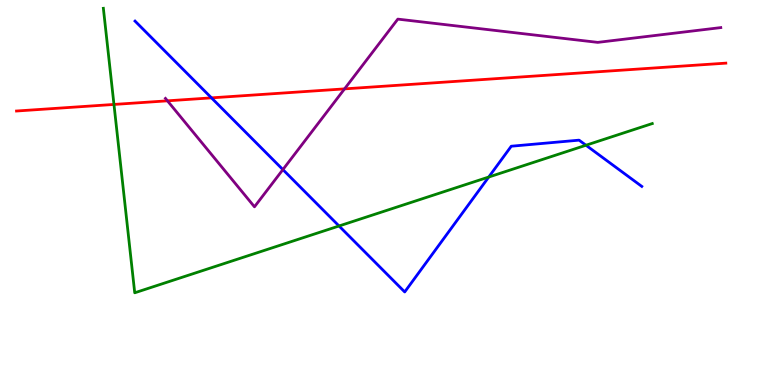[{'lines': ['blue', 'red'], 'intersections': [{'x': 2.73, 'y': 7.46}]}, {'lines': ['green', 'red'], 'intersections': [{'x': 1.47, 'y': 7.29}]}, {'lines': ['purple', 'red'], 'intersections': [{'x': 2.16, 'y': 7.38}, {'x': 4.45, 'y': 7.69}]}, {'lines': ['blue', 'green'], 'intersections': [{'x': 4.37, 'y': 4.13}, {'x': 6.31, 'y': 5.4}, {'x': 7.56, 'y': 6.23}]}, {'lines': ['blue', 'purple'], 'intersections': [{'x': 3.65, 'y': 5.59}]}, {'lines': ['green', 'purple'], 'intersections': []}]